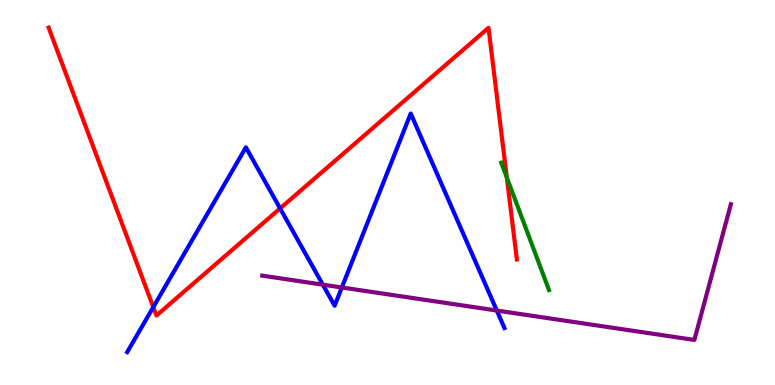[{'lines': ['blue', 'red'], 'intersections': [{'x': 1.98, 'y': 2.02}, {'x': 3.61, 'y': 4.59}]}, {'lines': ['green', 'red'], 'intersections': [{'x': 6.54, 'y': 5.39}]}, {'lines': ['purple', 'red'], 'intersections': []}, {'lines': ['blue', 'green'], 'intersections': []}, {'lines': ['blue', 'purple'], 'intersections': [{'x': 4.17, 'y': 2.61}, {'x': 4.41, 'y': 2.53}, {'x': 6.41, 'y': 1.93}]}, {'lines': ['green', 'purple'], 'intersections': []}]